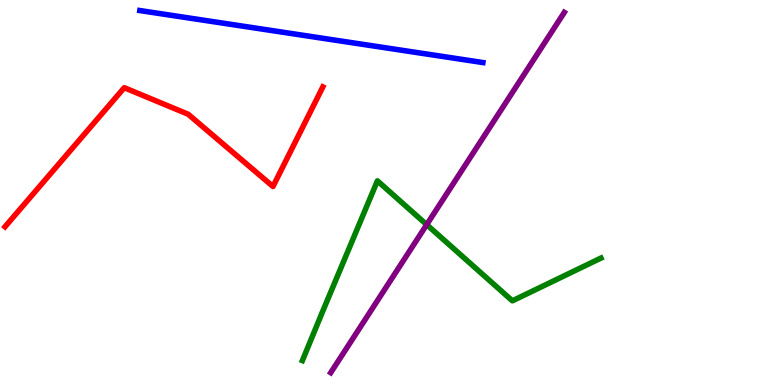[{'lines': ['blue', 'red'], 'intersections': []}, {'lines': ['green', 'red'], 'intersections': []}, {'lines': ['purple', 'red'], 'intersections': []}, {'lines': ['blue', 'green'], 'intersections': []}, {'lines': ['blue', 'purple'], 'intersections': []}, {'lines': ['green', 'purple'], 'intersections': [{'x': 5.51, 'y': 4.16}]}]